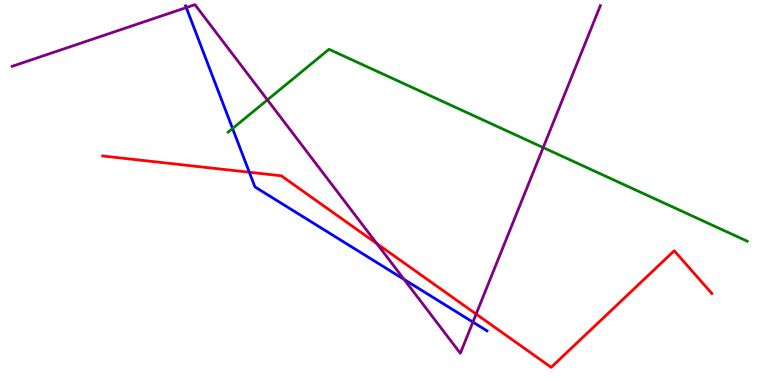[{'lines': ['blue', 'red'], 'intersections': [{'x': 3.22, 'y': 5.53}]}, {'lines': ['green', 'red'], 'intersections': []}, {'lines': ['purple', 'red'], 'intersections': [{'x': 4.86, 'y': 3.67}, {'x': 6.14, 'y': 1.84}]}, {'lines': ['blue', 'green'], 'intersections': [{'x': 3.0, 'y': 6.66}]}, {'lines': ['blue', 'purple'], 'intersections': [{'x': 2.4, 'y': 9.8}, {'x': 5.21, 'y': 2.74}, {'x': 6.1, 'y': 1.63}]}, {'lines': ['green', 'purple'], 'intersections': [{'x': 3.45, 'y': 7.41}, {'x': 7.01, 'y': 6.17}]}]